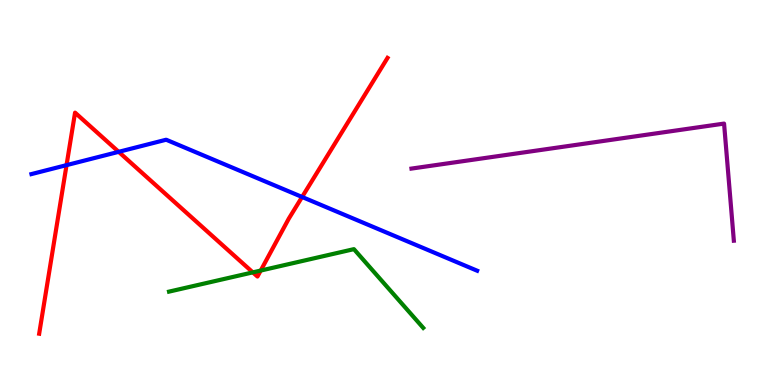[{'lines': ['blue', 'red'], 'intersections': [{'x': 0.859, 'y': 5.71}, {'x': 1.53, 'y': 6.06}, {'x': 3.9, 'y': 4.88}]}, {'lines': ['green', 'red'], 'intersections': [{'x': 3.26, 'y': 2.93}, {'x': 3.36, 'y': 2.97}]}, {'lines': ['purple', 'red'], 'intersections': []}, {'lines': ['blue', 'green'], 'intersections': []}, {'lines': ['blue', 'purple'], 'intersections': []}, {'lines': ['green', 'purple'], 'intersections': []}]